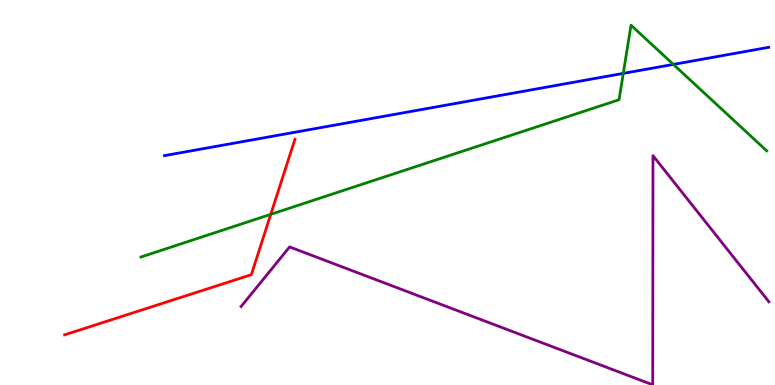[{'lines': ['blue', 'red'], 'intersections': []}, {'lines': ['green', 'red'], 'intersections': [{'x': 3.49, 'y': 4.43}]}, {'lines': ['purple', 'red'], 'intersections': []}, {'lines': ['blue', 'green'], 'intersections': [{'x': 8.04, 'y': 8.09}, {'x': 8.69, 'y': 8.33}]}, {'lines': ['blue', 'purple'], 'intersections': []}, {'lines': ['green', 'purple'], 'intersections': []}]